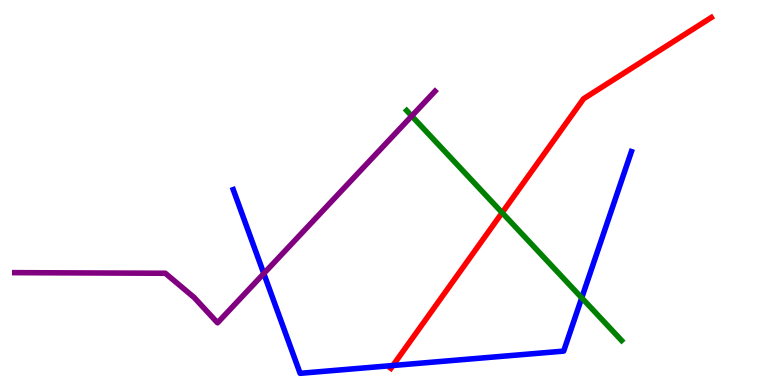[{'lines': ['blue', 'red'], 'intersections': [{'x': 5.07, 'y': 0.506}]}, {'lines': ['green', 'red'], 'intersections': [{'x': 6.48, 'y': 4.48}]}, {'lines': ['purple', 'red'], 'intersections': []}, {'lines': ['blue', 'green'], 'intersections': [{'x': 7.51, 'y': 2.26}]}, {'lines': ['blue', 'purple'], 'intersections': [{'x': 3.4, 'y': 2.9}]}, {'lines': ['green', 'purple'], 'intersections': [{'x': 5.31, 'y': 6.99}]}]